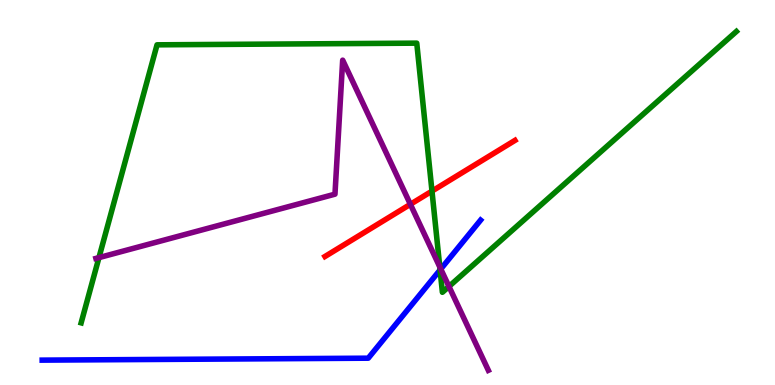[{'lines': ['blue', 'red'], 'intersections': []}, {'lines': ['green', 'red'], 'intersections': [{'x': 5.57, 'y': 5.04}]}, {'lines': ['purple', 'red'], 'intersections': [{'x': 5.3, 'y': 4.69}]}, {'lines': ['blue', 'green'], 'intersections': [{'x': 5.68, 'y': 2.99}]}, {'lines': ['blue', 'purple'], 'intersections': [{'x': 5.69, 'y': 3.01}]}, {'lines': ['green', 'purple'], 'intersections': [{'x': 1.28, 'y': 3.31}, {'x': 5.67, 'y': 3.07}, {'x': 5.79, 'y': 2.56}]}]